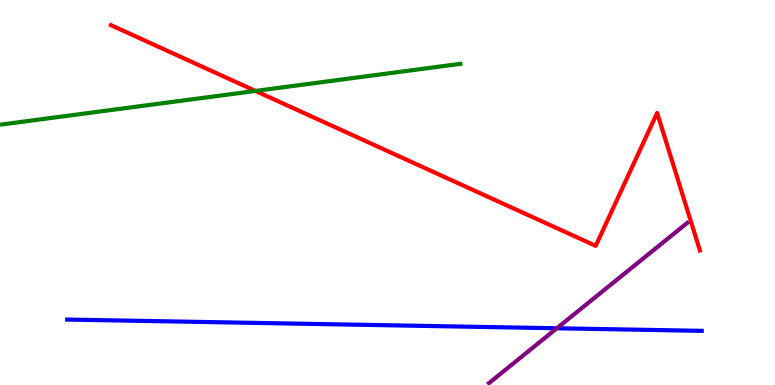[{'lines': ['blue', 'red'], 'intersections': []}, {'lines': ['green', 'red'], 'intersections': [{'x': 3.3, 'y': 7.64}]}, {'lines': ['purple', 'red'], 'intersections': []}, {'lines': ['blue', 'green'], 'intersections': []}, {'lines': ['blue', 'purple'], 'intersections': [{'x': 7.19, 'y': 1.47}]}, {'lines': ['green', 'purple'], 'intersections': []}]